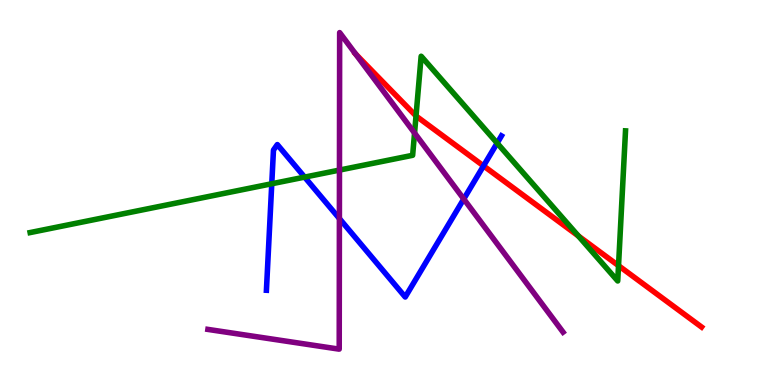[{'lines': ['blue', 'red'], 'intersections': [{'x': 6.24, 'y': 5.69}]}, {'lines': ['green', 'red'], 'intersections': [{'x': 5.37, 'y': 6.99}, {'x': 7.46, 'y': 3.87}, {'x': 7.98, 'y': 3.1}]}, {'lines': ['purple', 'red'], 'intersections': [{'x': 4.59, 'y': 8.6}]}, {'lines': ['blue', 'green'], 'intersections': [{'x': 3.51, 'y': 5.23}, {'x': 3.93, 'y': 5.4}, {'x': 6.41, 'y': 6.28}]}, {'lines': ['blue', 'purple'], 'intersections': [{'x': 4.38, 'y': 4.32}, {'x': 5.98, 'y': 4.83}]}, {'lines': ['green', 'purple'], 'intersections': [{'x': 4.38, 'y': 5.58}, {'x': 5.35, 'y': 6.54}]}]